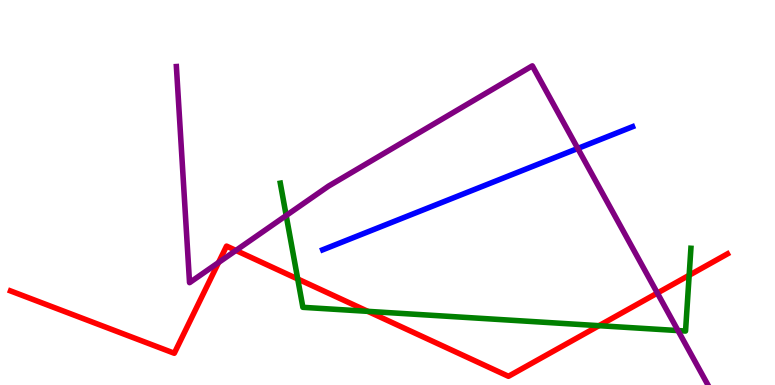[{'lines': ['blue', 'red'], 'intersections': []}, {'lines': ['green', 'red'], 'intersections': [{'x': 3.84, 'y': 2.75}, {'x': 4.75, 'y': 1.91}, {'x': 7.73, 'y': 1.54}, {'x': 8.89, 'y': 2.85}]}, {'lines': ['purple', 'red'], 'intersections': [{'x': 2.82, 'y': 3.18}, {'x': 3.04, 'y': 3.49}, {'x': 8.48, 'y': 2.39}]}, {'lines': ['blue', 'green'], 'intersections': []}, {'lines': ['blue', 'purple'], 'intersections': [{'x': 7.46, 'y': 6.14}]}, {'lines': ['green', 'purple'], 'intersections': [{'x': 3.69, 'y': 4.4}, {'x': 8.75, 'y': 1.41}]}]